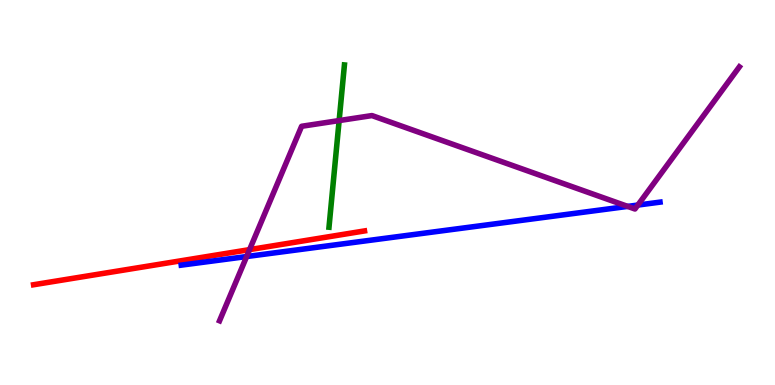[{'lines': ['blue', 'red'], 'intersections': []}, {'lines': ['green', 'red'], 'intersections': []}, {'lines': ['purple', 'red'], 'intersections': [{'x': 3.22, 'y': 3.52}]}, {'lines': ['blue', 'green'], 'intersections': []}, {'lines': ['blue', 'purple'], 'intersections': [{'x': 3.18, 'y': 3.34}, {'x': 8.1, 'y': 4.64}, {'x': 8.23, 'y': 4.67}]}, {'lines': ['green', 'purple'], 'intersections': [{'x': 4.38, 'y': 6.87}]}]